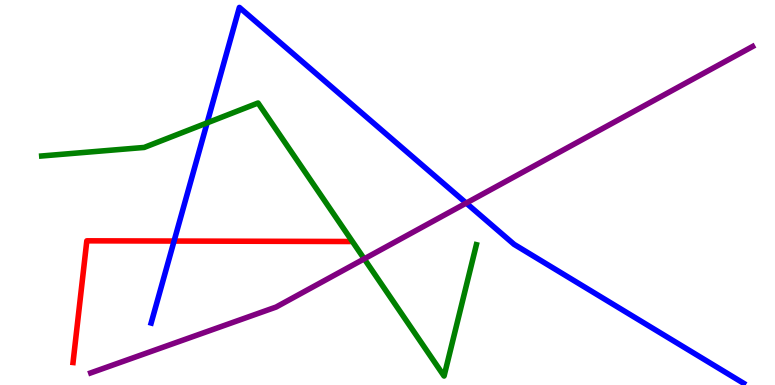[{'lines': ['blue', 'red'], 'intersections': [{'x': 2.25, 'y': 3.74}]}, {'lines': ['green', 'red'], 'intersections': []}, {'lines': ['purple', 'red'], 'intersections': []}, {'lines': ['blue', 'green'], 'intersections': [{'x': 2.67, 'y': 6.81}]}, {'lines': ['blue', 'purple'], 'intersections': [{'x': 6.02, 'y': 4.73}]}, {'lines': ['green', 'purple'], 'intersections': [{'x': 4.7, 'y': 3.28}]}]